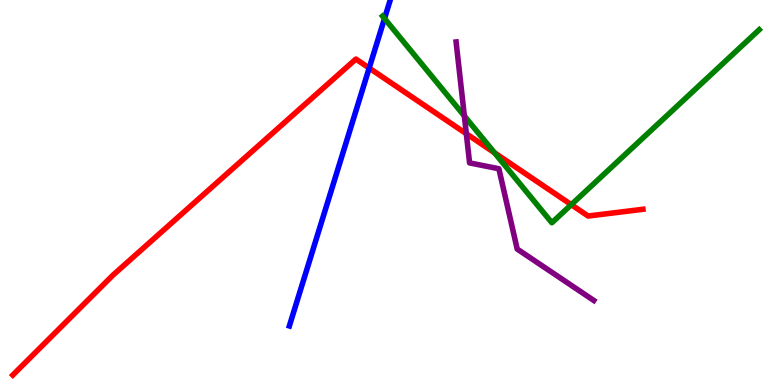[{'lines': ['blue', 'red'], 'intersections': [{'x': 4.76, 'y': 8.23}]}, {'lines': ['green', 'red'], 'intersections': [{'x': 6.38, 'y': 6.03}, {'x': 7.37, 'y': 4.68}]}, {'lines': ['purple', 'red'], 'intersections': [{'x': 6.02, 'y': 6.53}]}, {'lines': ['blue', 'green'], 'intersections': [{'x': 4.96, 'y': 9.52}]}, {'lines': ['blue', 'purple'], 'intersections': []}, {'lines': ['green', 'purple'], 'intersections': [{'x': 5.99, 'y': 6.99}]}]